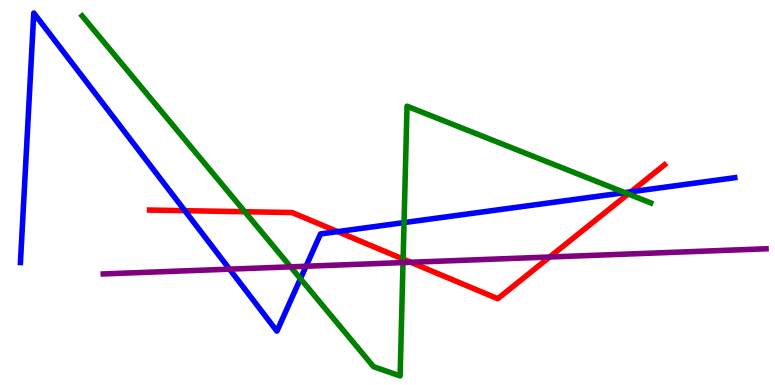[{'lines': ['blue', 'red'], 'intersections': [{'x': 2.39, 'y': 4.53}, {'x': 4.36, 'y': 3.98}, {'x': 8.14, 'y': 5.02}]}, {'lines': ['green', 'red'], 'intersections': [{'x': 3.16, 'y': 4.5}, {'x': 5.2, 'y': 3.27}, {'x': 8.11, 'y': 4.96}]}, {'lines': ['purple', 'red'], 'intersections': [{'x': 5.3, 'y': 3.19}, {'x': 7.09, 'y': 3.32}]}, {'lines': ['blue', 'green'], 'intersections': [{'x': 3.88, 'y': 2.76}, {'x': 5.21, 'y': 4.22}, {'x': 8.06, 'y': 5.0}]}, {'lines': ['blue', 'purple'], 'intersections': [{'x': 2.96, 'y': 3.01}, {'x': 3.95, 'y': 3.08}]}, {'lines': ['green', 'purple'], 'intersections': [{'x': 3.75, 'y': 3.07}, {'x': 5.2, 'y': 3.18}]}]